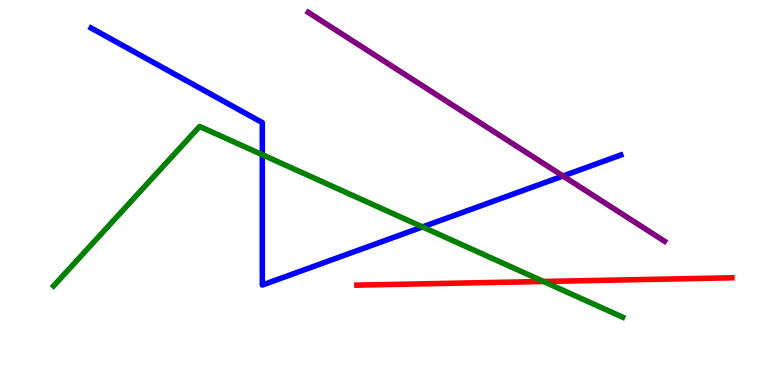[{'lines': ['blue', 'red'], 'intersections': []}, {'lines': ['green', 'red'], 'intersections': [{'x': 7.01, 'y': 2.69}]}, {'lines': ['purple', 'red'], 'intersections': []}, {'lines': ['blue', 'green'], 'intersections': [{'x': 3.38, 'y': 5.98}, {'x': 5.45, 'y': 4.11}]}, {'lines': ['blue', 'purple'], 'intersections': [{'x': 7.26, 'y': 5.43}]}, {'lines': ['green', 'purple'], 'intersections': []}]